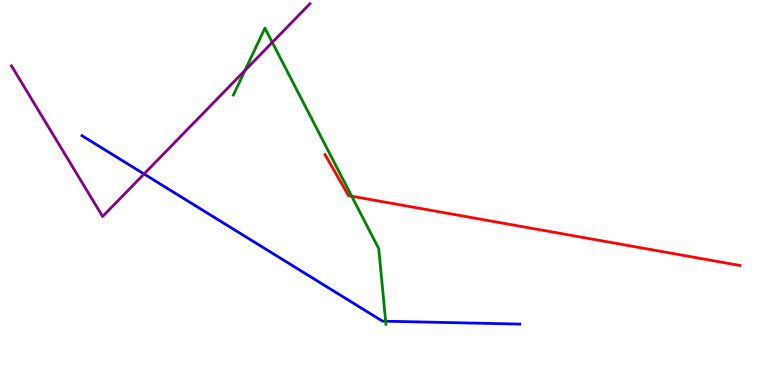[{'lines': ['blue', 'red'], 'intersections': []}, {'lines': ['green', 'red'], 'intersections': [{'x': 4.54, 'y': 4.9}]}, {'lines': ['purple', 'red'], 'intersections': []}, {'lines': ['blue', 'green'], 'intersections': [{'x': 4.98, 'y': 1.66}]}, {'lines': ['blue', 'purple'], 'intersections': [{'x': 1.86, 'y': 5.48}]}, {'lines': ['green', 'purple'], 'intersections': [{'x': 3.16, 'y': 8.17}, {'x': 3.51, 'y': 8.9}]}]